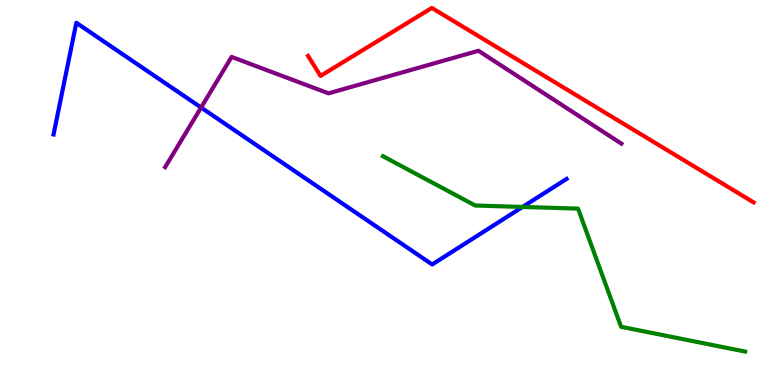[{'lines': ['blue', 'red'], 'intersections': []}, {'lines': ['green', 'red'], 'intersections': []}, {'lines': ['purple', 'red'], 'intersections': []}, {'lines': ['blue', 'green'], 'intersections': [{'x': 6.74, 'y': 4.62}]}, {'lines': ['blue', 'purple'], 'intersections': [{'x': 2.59, 'y': 7.21}]}, {'lines': ['green', 'purple'], 'intersections': []}]